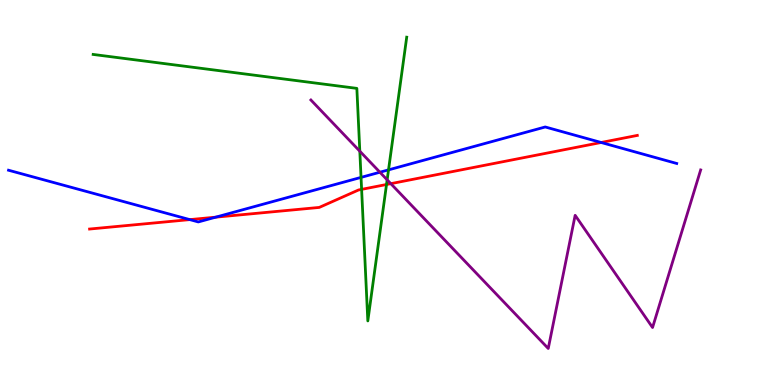[{'lines': ['blue', 'red'], 'intersections': [{'x': 2.45, 'y': 4.3}, {'x': 2.78, 'y': 4.36}, {'x': 7.76, 'y': 6.3}]}, {'lines': ['green', 'red'], 'intersections': [{'x': 4.67, 'y': 5.08}, {'x': 4.99, 'y': 5.21}]}, {'lines': ['purple', 'red'], 'intersections': [{'x': 5.04, 'y': 5.23}]}, {'lines': ['blue', 'green'], 'intersections': [{'x': 4.66, 'y': 5.39}, {'x': 5.01, 'y': 5.59}]}, {'lines': ['blue', 'purple'], 'intersections': [{'x': 4.9, 'y': 5.53}]}, {'lines': ['green', 'purple'], 'intersections': [{'x': 4.64, 'y': 6.07}, {'x': 5.0, 'y': 5.33}]}]